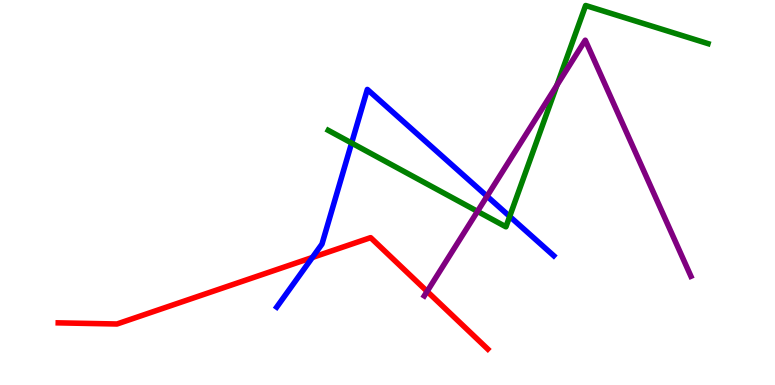[{'lines': ['blue', 'red'], 'intersections': [{'x': 4.03, 'y': 3.31}]}, {'lines': ['green', 'red'], 'intersections': []}, {'lines': ['purple', 'red'], 'intersections': [{'x': 5.51, 'y': 2.43}]}, {'lines': ['blue', 'green'], 'intersections': [{'x': 4.54, 'y': 6.29}, {'x': 6.58, 'y': 4.38}]}, {'lines': ['blue', 'purple'], 'intersections': [{'x': 6.28, 'y': 4.9}]}, {'lines': ['green', 'purple'], 'intersections': [{'x': 6.16, 'y': 4.51}, {'x': 7.19, 'y': 7.79}]}]